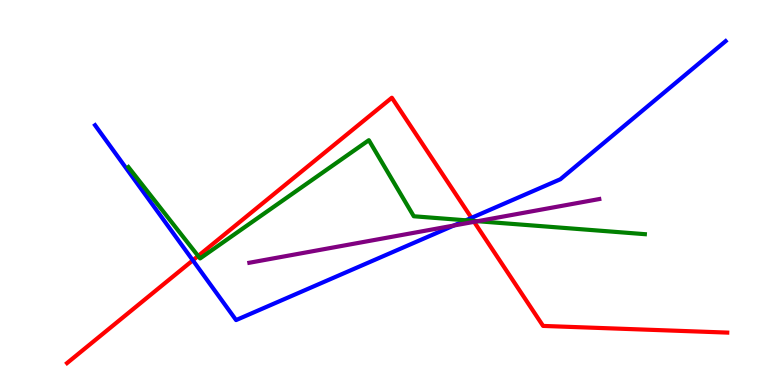[{'lines': ['blue', 'red'], 'intersections': [{'x': 2.49, 'y': 3.24}, {'x': 6.08, 'y': 4.34}]}, {'lines': ['green', 'red'], 'intersections': [{'x': 2.56, 'y': 3.35}, {'x': 6.11, 'y': 4.26}]}, {'lines': ['purple', 'red'], 'intersections': [{'x': 6.12, 'y': 4.24}]}, {'lines': ['blue', 'green'], 'intersections': [{'x': 6.01, 'y': 4.28}]}, {'lines': ['blue', 'purple'], 'intersections': [{'x': 5.85, 'y': 4.14}]}, {'lines': ['green', 'purple'], 'intersections': [{'x': 6.16, 'y': 4.25}]}]